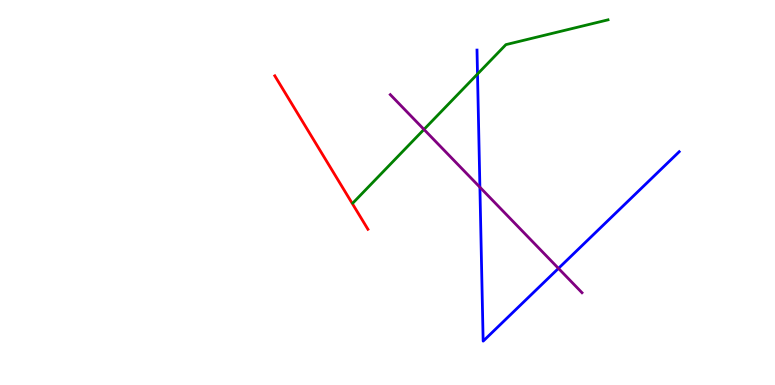[{'lines': ['blue', 'red'], 'intersections': []}, {'lines': ['green', 'red'], 'intersections': []}, {'lines': ['purple', 'red'], 'intersections': []}, {'lines': ['blue', 'green'], 'intersections': [{'x': 6.16, 'y': 8.08}]}, {'lines': ['blue', 'purple'], 'intersections': [{'x': 6.19, 'y': 5.14}, {'x': 7.21, 'y': 3.03}]}, {'lines': ['green', 'purple'], 'intersections': [{'x': 5.47, 'y': 6.64}]}]